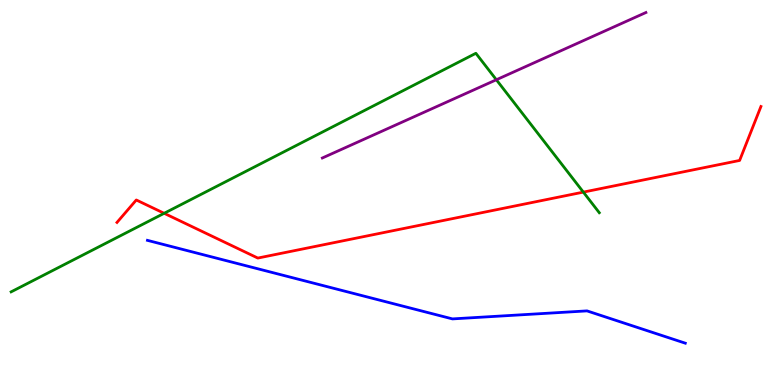[{'lines': ['blue', 'red'], 'intersections': []}, {'lines': ['green', 'red'], 'intersections': [{'x': 2.12, 'y': 4.46}, {'x': 7.53, 'y': 5.01}]}, {'lines': ['purple', 'red'], 'intersections': []}, {'lines': ['blue', 'green'], 'intersections': []}, {'lines': ['blue', 'purple'], 'intersections': []}, {'lines': ['green', 'purple'], 'intersections': [{'x': 6.4, 'y': 7.93}]}]